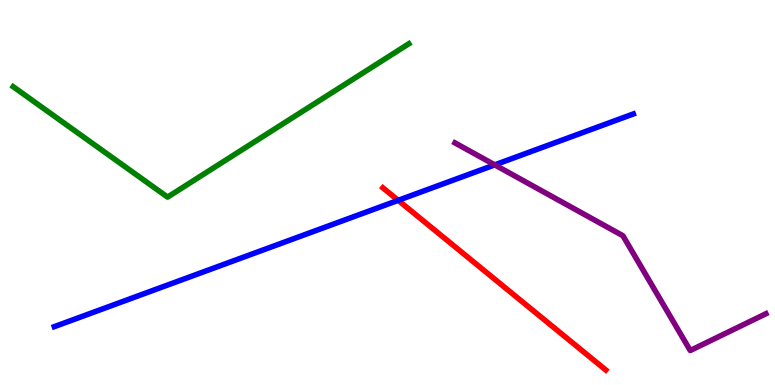[{'lines': ['blue', 'red'], 'intersections': [{'x': 5.14, 'y': 4.8}]}, {'lines': ['green', 'red'], 'intersections': []}, {'lines': ['purple', 'red'], 'intersections': []}, {'lines': ['blue', 'green'], 'intersections': []}, {'lines': ['blue', 'purple'], 'intersections': [{'x': 6.38, 'y': 5.72}]}, {'lines': ['green', 'purple'], 'intersections': []}]